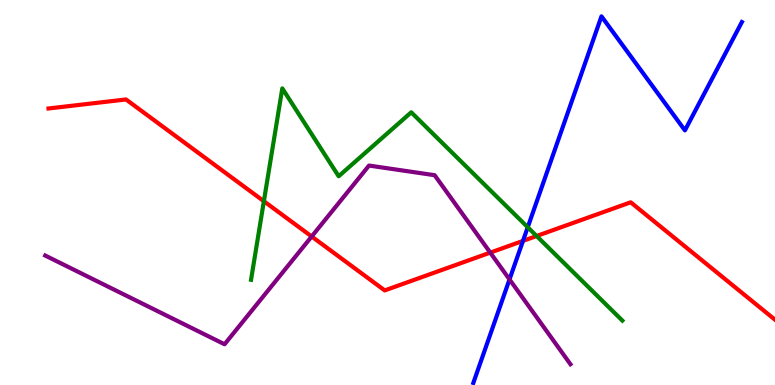[{'lines': ['blue', 'red'], 'intersections': [{'x': 6.75, 'y': 3.74}]}, {'lines': ['green', 'red'], 'intersections': [{'x': 3.4, 'y': 4.77}, {'x': 6.92, 'y': 3.87}]}, {'lines': ['purple', 'red'], 'intersections': [{'x': 4.02, 'y': 3.86}, {'x': 6.33, 'y': 3.44}]}, {'lines': ['blue', 'green'], 'intersections': [{'x': 6.81, 'y': 4.1}]}, {'lines': ['blue', 'purple'], 'intersections': [{'x': 6.57, 'y': 2.74}]}, {'lines': ['green', 'purple'], 'intersections': []}]